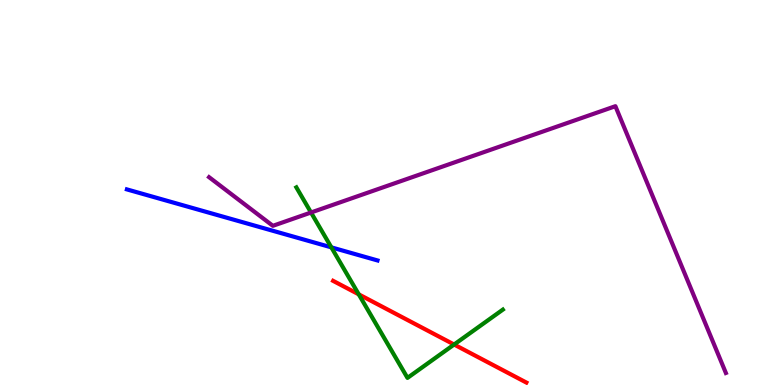[{'lines': ['blue', 'red'], 'intersections': []}, {'lines': ['green', 'red'], 'intersections': [{'x': 4.63, 'y': 2.35}, {'x': 5.86, 'y': 1.05}]}, {'lines': ['purple', 'red'], 'intersections': []}, {'lines': ['blue', 'green'], 'intersections': [{'x': 4.28, 'y': 3.58}]}, {'lines': ['blue', 'purple'], 'intersections': []}, {'lines': ['green', 'purple'], 'intersections': [{'x': 4.01, 'y': 4.48}]}]